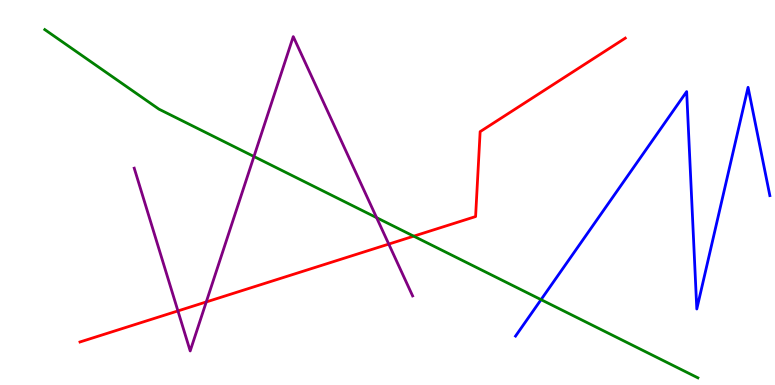[{'lines': ['blue', 'red'], 'intersections': []}, {'lines': ['green', 'red'], 'intersections': [{'x': 5.34, 'y': 3.87}]}, {'lines': ['purple', 'red'], 'intersections': [{'x': 2.3, 'y': 1.92}, {'x': 2.66, 'y': 2.16}, {'x': 5.02, 'y': 3.66}]}, {'lines': ['blue', 'green'], 'intersections': [{'x': 6.98, 'y': 2.22}]}, {'lines': ['blue', 'purple'], 'intersections': []}, {'lines': ['green', 'purple'], 'intersections': [{'x': 3.28, 'y': 5.93}, {'x': 4.86, 'y': 4.35}]}]